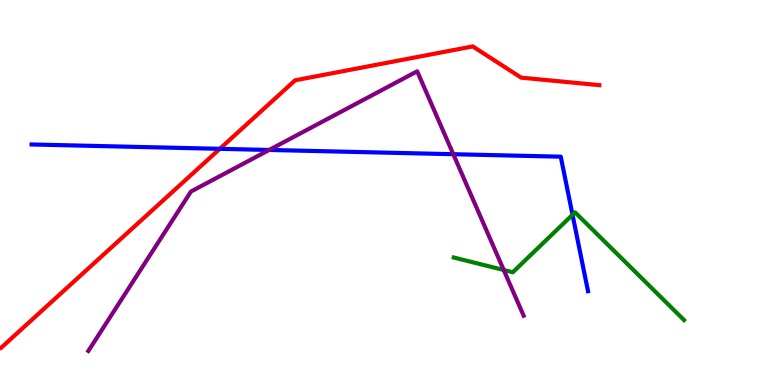[{'lines': ['blue', 'red'], 'intersections': [{'x': 2.84, 'y': 6.13}]}, {'lines': ['green', 'red'], 'intersections': []}, {'lines': ['purple', 'red'], 'intersections': []}, {'lines': ['blue', 'green'], 'intersections': [{'x': 7.39, 'y': 4.42}]}, {'lines': ['blue', 'purple'], 'intersections': [{'x': 3.47, 'y': 6.1}, {'x': 5.85, 'y': 5.99}]}, {'lines': ['green', 'purple'], 'intersections': [{'x': 6.5, 'y': 2.99}]}]